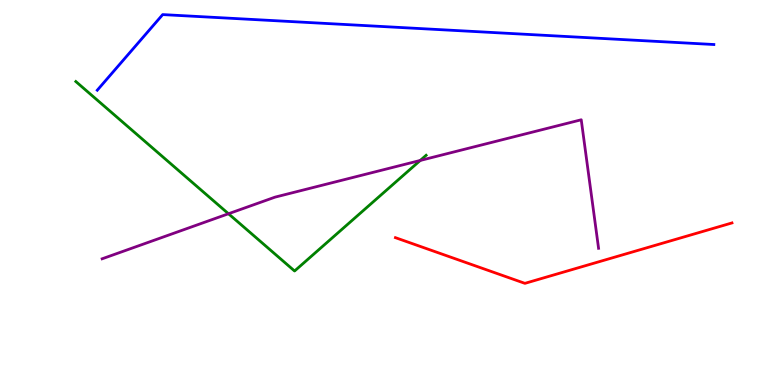[{'lines': ['blue', 'red'], 'intersections': []}, {'lines': ['green', 'red'], 'intersections': []}, {'lines': ['purple', 'red'], 'intersections': []}, {'lines': ['blue', 'green'], 'intersections': []}, {'lines': ['blue', 'purple'], 'intersections': []}, {'lines': ['green', 'purple'], 'intersections': [{'x': 2.95, 'y': 4.45}, {'x': 5.42, 'y': 5.83}]}]